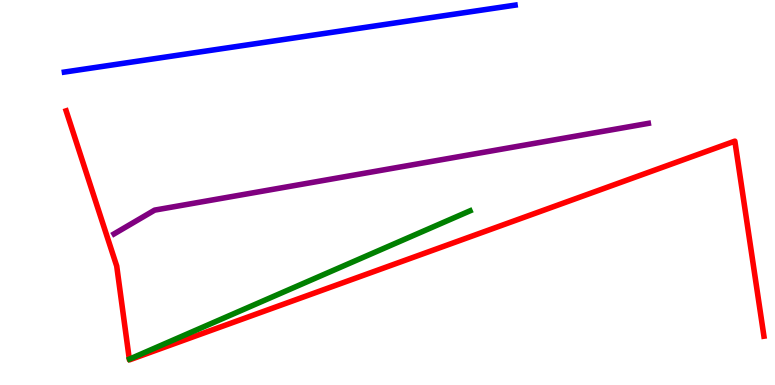[{'lines': ['blue', 'red'], 'intersections': []}, {'lines': ['green', 'red'], 'intersections': []}, {'lines': ['purple', 'red'], 'intersections': []}, {'lines': ['blue', 'green'], 'intersections': []}, {'lines': ['blue', 'purple'], 'intersections': []}, {'lines': ['green', 'purple'], 'intersections': []}]